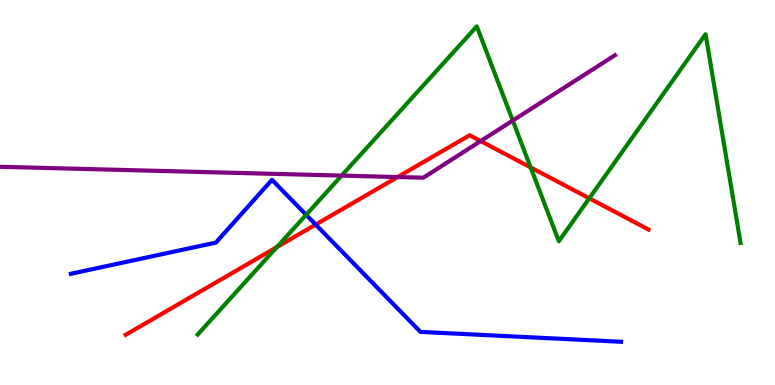[{'lines': ['blue', 'red'], 'intersections': [{'x': 4.07, 'y': 4.17}]}, {'lines': ['green', 'red'], 'intersections': [{'x': 3.57, 'y': 3.58}, {'x': 6.85, 'y': 5.65}, {'x': 7.6, 'y': 4.85}]}, {'lines': ['purple', 'red'], 'intersections': [{'x': 5.13, 'y': 5.4}, {'x': 6.2, 'y': 6.34}]}, {'lines': ['blue', 'green'], 'intersections': [{'x': 3.95, 'y': 4.42}]}, {'lines': ['blue', 'purple'], 'intersections': []}, {'lines': ['green', 'purple'], 'intersections': [{'x': 4.41, 'y': 5.44}, {'x': 6.62, 'y': 6.87}]}]